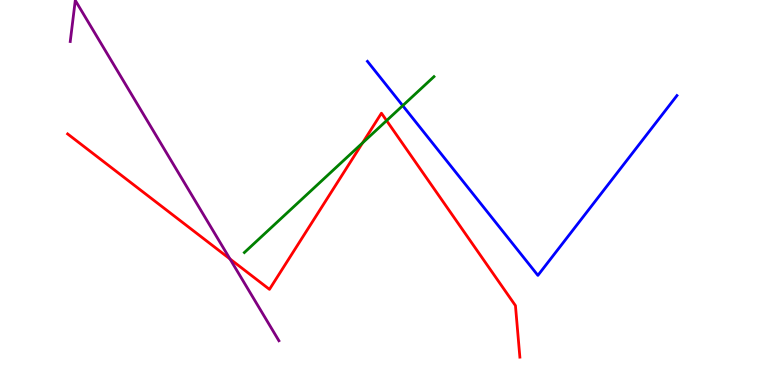[{'lines': ['blue', 'red'], 'intersections': []}, {'lines': ['green', 'red'], 'intersections': [{'x': 4.68, 'y': 6.29}, {'x': 4.99, 'y': 6.87}]}, {'lines': ['purple', 'red'], 'intersections': [{'x': 2.97, 'y': 3.27}]}, {'lines': ['blue', 'green'], 'intersections': [{'x': 5.2, 'y': 7.26}]}, {'lines': ['blue', 'purple'], 'intersections': []}, {'lines': ['green', 'purple'], 'intersections': []}]